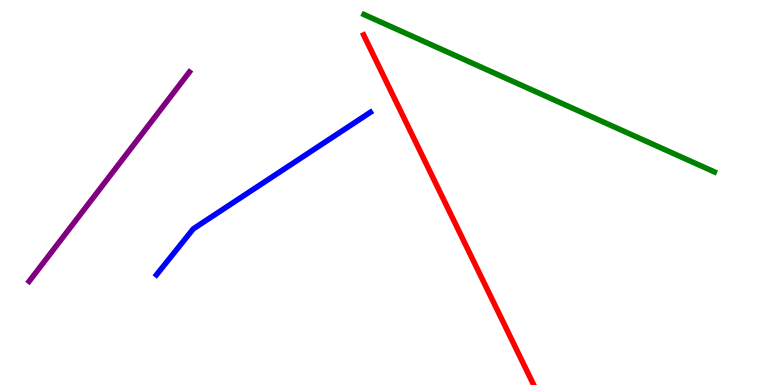[{'lines': ['blue', 'red'], 'intersections': []}, {'lines': ['green', 'red'], 'intersections': []}, {'lines': ['purple', 'red'], 'intersections': []}, {'lines': ['blue', 'green'], 'intersections': []}, {'lines': ['blue', 'purple'], 'intersections': []}, {'lines': ['green', 'purple'], 'intersections': []}]